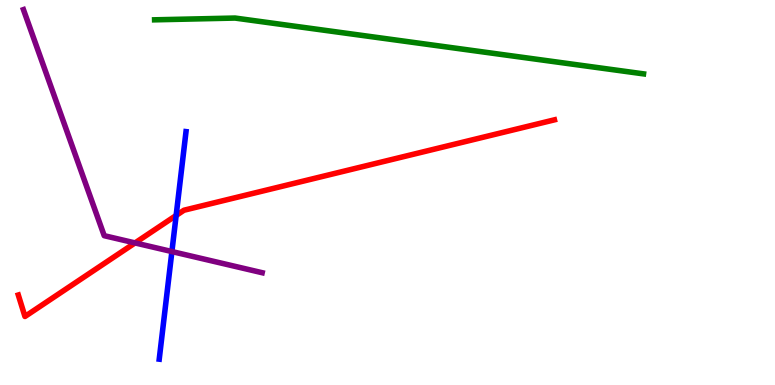[{'lines': ['blue', 'red'], 'intersections': [{'x': 2.27, 'y': 4.4}]}, {'lines': ['green', 'red'], 'intersections': []}, {'lines': ['purple', 'red'], 'intersections': [{'x': 1.74, 'y': 3.69}]}, {'lines': ['blue', 'green'], 'intersections': []}, {'lines': ['blue', 'purple'], 'intersections': [{'x': 2.22, 'y': 3.47}]}, {'lines': ['green', 'purple'], 'intersections': []}]